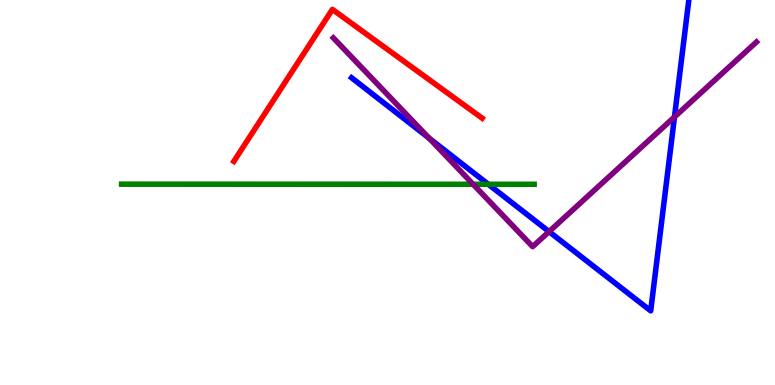[{'lines': ['blue', 'red'], 'intersections': []}, {'lines': ['green', 'red'], 'intersections': []}, {'lines': ['purple', 'red'], 'intersections': []}, {'lines': ['blue', 'green'], 'intersections': [{'x': 6.3, 'y': 5.21}]}, {'lines': ['blue', 'purple'], 'intersections': [{'x': 5.54, 'y': 6.41}, {'x': 7.08, 'y': 3.98}, {'x': 8.7, 'y': 6.96}]}, {'lines': ['green', 'purple'], 'intersections': [{'x': 6.1, 'y': 5.21}]}]